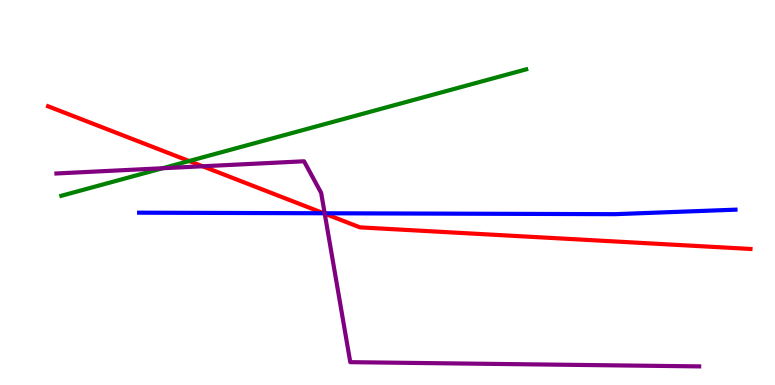[{'lines': ['blue', 'red'], 'intersections': [{'x': 4.18, 'y': 4.46}]}, {'lines': ['green', 'red'], 'intersections': [{'x': 2.44, 'y': 5.82}]}, {'lines': ['purple', 'red'], 'intersections': [{'x': 2.61, 'y': 5.68}, {'x': 4.19, 'y': 4.45}]}, {'lines': ['blue', 'green'], 'intersections': []}, {'lines': ['blue', 'purple'], 'intersections': [{'x': 4.19, 'y': 4.46}]}, {'lines': ['green', 'purple'], 'intersections': [{'x': 2.1, 'y': 5.63}]}]